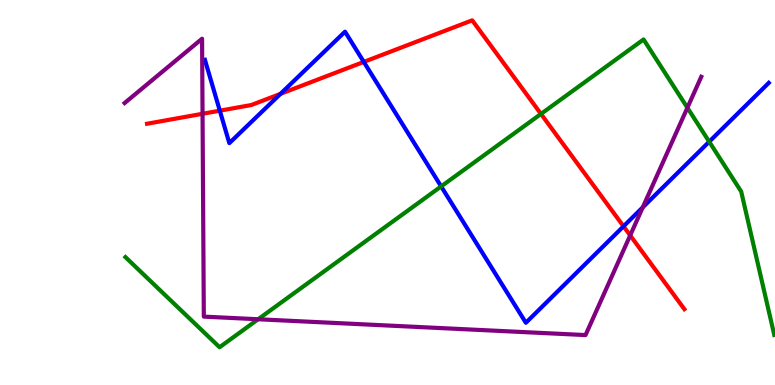[{'lines': ['blue', 'red'], 'intersections': [{'x': 2.84, 'y': 7.13}, {'x': 3.62, 'y': 7.56}, {'x': 4.69, 'y': 8.39}, {'x': 8.05, 'y': 4.12}]}, {'lines': ['green', 'red'], 'intersections': [{'x': 6.98, 'y': 7.04}]}, {'lines': ['purple', 'red'], 'intersections': [{'x': 2.61, 'y': 7.04}, {'x': 8.13, 'y': 3.89}]}, {'lines': ['blue', 'green'], 'intersections': [{'x': 5.69, 'y': 5.16}, {'x': 9.15, 'y': 6.32}]}, {'lines': ['blue', 'purple'], 'intersections': [{'x': 8.29, 'y': 4.62}]}, {'lines': ['green', 'purple'], 'intersections': [{'x': 3.33, 'y': 1.71}, {'x': 8.87, 'y': 7.2}]}]